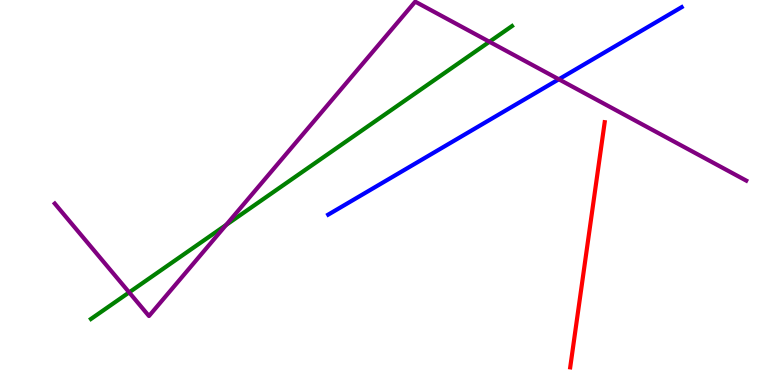[{'lines': ['blue', 'red'], 'intersections': []}, {'lines': ['green', 'red'], 'intersections': []}, {'lines': ['purple', 'red'], 'intersections': []}, {'lines': ['blue', 'green'], 'intersections': []}, {'lines': ['blue', 'purple'], 'intersections': [{'x': 7.21, 'y': 7.94}]}, {'lines': ['green', 'purple'], 'intersections': [{'x': 1.67, 'y': 2.41}, {'x': 2.92, 'y': 4.16}, {'x': 6.32, 'y': 8.92}]}]